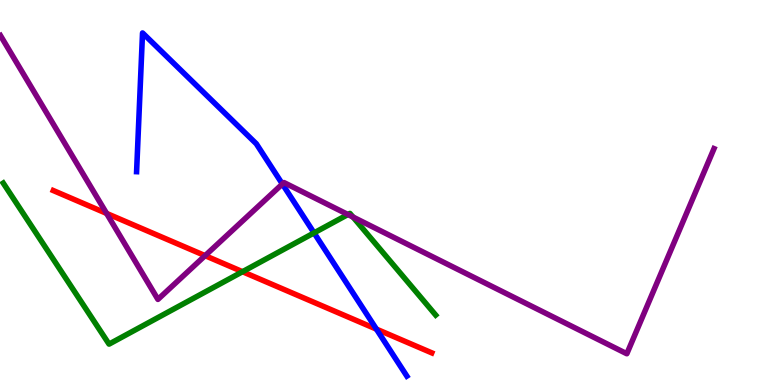[{'lines': ['blue', 'red'], 'intersections': [{'x': 4.86, 'y': 1.45}]}, {'lines': ['green', 'red'], 'intersections': [{'x': 3.13, 'y': 2.94}]}, {'lines': ['purple', 'red'], 'intersections': [{'x': 1.38, 'y': 4.46}, {'x': 2.65, 'y': 3.36}]}, {'lines': ['blue', 'green'], 'intersections': [{'x': 4.05, 'y': 3.95}]}, {'lines': ['blue', 'purple'], 'intersections': [{'x': 3.64, 'y': 5.22}]}, {'lines': ['green', 'purple'], 'intersections': [{'x': 4.49, 'y': 4.43}, {'x': 4.55, 'y': 4.36}]}]